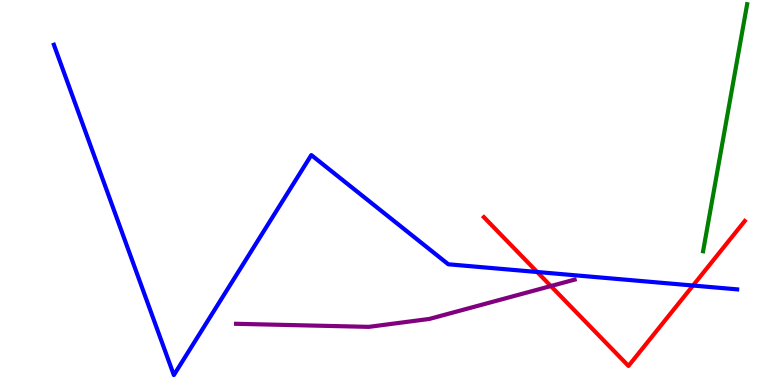[{'lines': ['blue', 'red'], 'intersections': [{'x': 6.93, 'y': 2.94}, {'x': 8.94, 'y': 2.58}]}, {'lines': ['green', 'red'], 'intersections': []}, {'lines': ['purple', 'red'], 'intersections': [{'x': 7.11, 'y': 2.57}]}, {'lines': ['blue', 'green'], 'intersections': []}, {'lines': ['blue', 'purple'], 'intersections': []}, {'lines': ['green', 'purple'], 'intersections': []}]